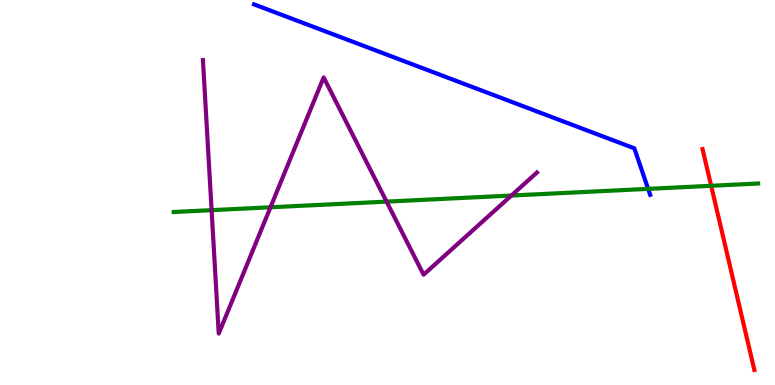[{'lines': ['blue', 'red'], 'intersections': []}, {'lines': ['green', 'red'], 'intersections': [{'x': 9.18, 'y': 5.17}]}, {'lines': ['purple', 'red'], 'intersections': []}, {'lines': ['blue', 'green'], 'intersections': [{'x': 8.36, 'y': 5.09}]}, {'lines': ['blue', 'purple'], 'intersections': []}, {'lines': ['green', 'purple'], 'intersections': [{'x': 2.73, 'y': 4.54}, {'x': 3.49, 'y': 4.62}, {'x': 4.99, 'y': 4.76}, {'x': 6.6, 'y': 4.92}]}]